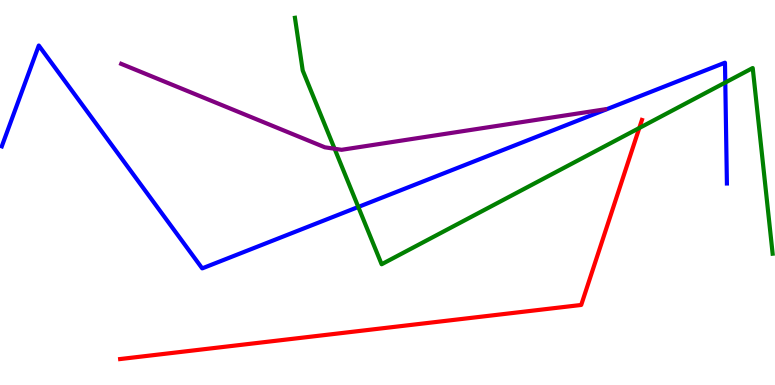[{'lines': ['blue', 'red'], 'intersections': []}, {'lines': ['green', 'red'], 'intersections': [{'x': 8.25, 'y': 6.68}]}, {'lines': ['purple', 'red'], 'intersections': []}, {'lines': ['blue', 'green'], 'intersections': [{'x': 4.62, 'y': 4.62}, {'x': 9.36, 'y': 7.86}]}, {'lines': ['blue', 'purple'], 'intersections': []}, {'lines': ['green', 'purple'], 'intersections': [{'x': 4.32, 'y': 6.14}]}]